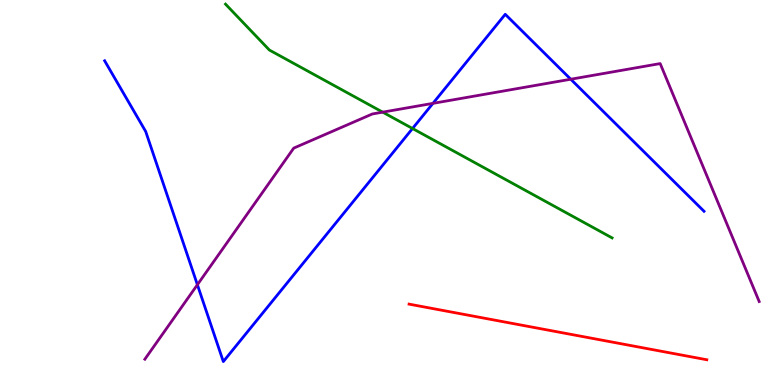[{'lines': ['blue', 'red'], 'intersections': []}, {'lines': ['green', 'red'], 'intersections': []}, {'lines': ['purple', 'red'], 'intersections': []}, {'lines': ['blue', 'green'], 'intersections': [{'x': 5.32, 'y': 6.66}]}, {'lines': ['blue', 'purple'], 'intersections': [{'x': 2.55, 'y': 2.6}, {'x': 5.59, 'y': 7.32}, {'x': 7.36, 'y': 7.94}]}, {'lines': ['green', 'purple'], 'intersections': [{'x': 4.94, 'y': 7.09}]}]